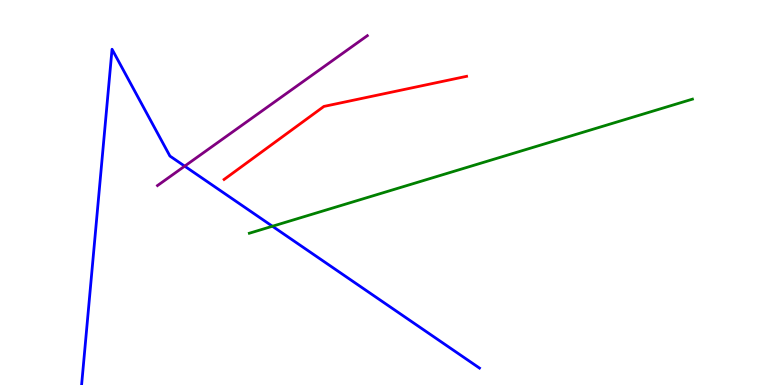[{'lines': ['blue', 'red'], 'intersections': []}, {'lines': ['green', 'red'], 'intersections': []}, {'lines': ['purple', 'red'], 'intersections': []}, {'lines': ['blue', 'green'], 'intersections': [{'x': 3.52, 'y': 4.12}]}, {'lines': ['blue', 'purple'], 'intersections': [{'x': 2.38, 'y': 5.68}]}, {'lines': ['green', 'purple'], 'intersections': []}]